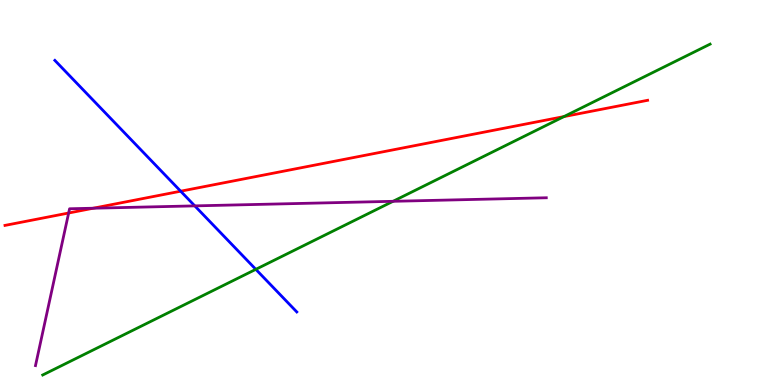[{'lines': ['blue', 'red'], 'intersections': [{'x': 2.33, 'y': 5.03}]}, {'lines': ['green', 'red'], 'intersections': [{'x': 7.28, 'y': 6.97}]}, {'lines': ['purple', 'red'], 'intersections': [{'x': 0.886, 'y': 4.47}, {'x': 1.2, 'y': 4.59}]}, {'lines': ['blue', 'green'], 'intersections': [{'x': 3.3, 'y': 3.0}]}, {'lines': ['blue', 'purple'], 'intersections': [{'x': 2.51, 'y': 4.65}]}, {'lines': ['green', 'purple'], 'intersections': [{'x': 5.07, 'y': 4.77}]}]